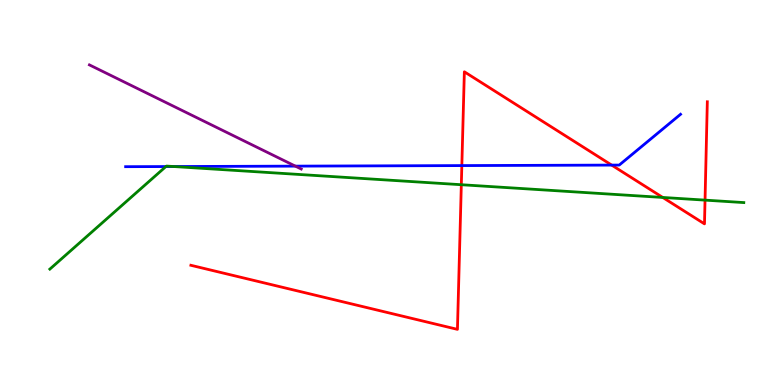[{'lines': ['blue', 'red'], 'intersections': [{'x': 5.96, 'y': 5.7}, {'x': 7.89, 'y': 5.71}]}, {'lines': ['green', 'red'], 'intersections': [{'x': 5.95, 'y': 5.2}, {'x': 8.55, 'y': 4.87}, {'x': 9.1, 'y': 4.8}]}, {'lines': ['purple', 'red'], 'intersections': []}, {'lines': ['blue', 'green'], 'intersections': [{'x': 2.14, 'y': 5.67}, {'x': 2.24, 'y': 5.67}]}, {'lines': ['blue', 'purple'], 'intersections': [{'x': 3.81, 'y': 5.68}]}, {'lines': ['green', 'purple'], 'intersections': []}]